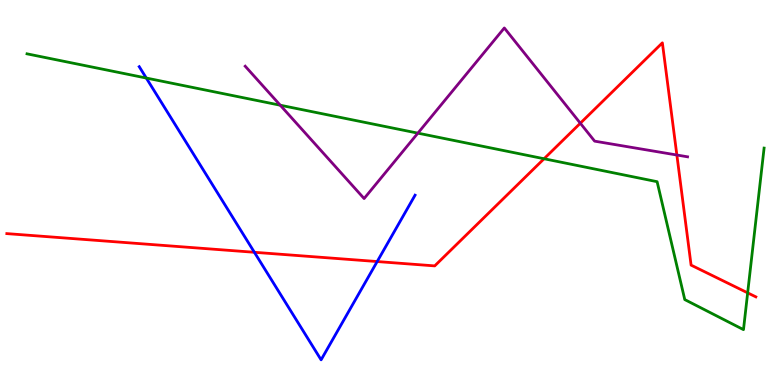[{'lines': ['blue', 'red'], 'intersections': [{'x': 3.28, 'y': 3.45}, {'x': 4.87, 'y': 3.21}]}, {'lines': ['green', 'red'], 'intersections': [{'x': 7.02, 'y': 5.88}, {'x': 9.65, 'y': 2.39}]}, {'lines': ['purple', 'red'], 'intersections': [{'x': 7.49, 'y': 6.8}, {'x': 8.73, 'y': 5.97}]}, {'lines': ['blue', 'green'], 'intersections': [{'x': 1.89, 'y': 7.97}]}, {'lines': ['blue', 'purple'], 'intersections': []}, {'lines': ['green', 'purple'], 'intersections': [{'x': 3.62, 'y': 7.27}, {'x': 5.39, 'y': 6.54}]}]